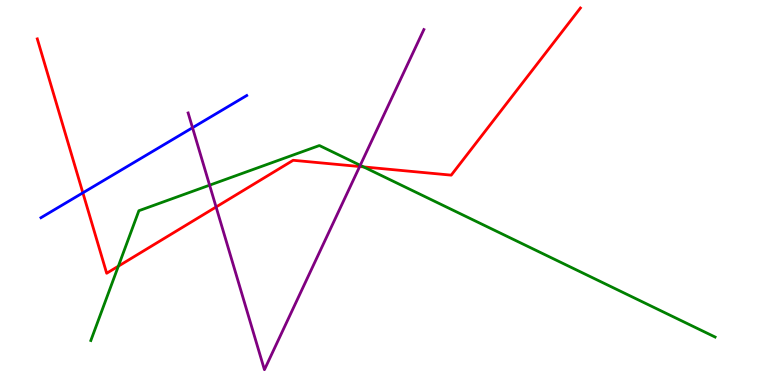[{'lines': ['blue', 'red'], 'intersections': [{'x': 1.07, 'y': 4.99}]}, {'lines': ['green', 'red'], 'intersections': [{'x': 1.53, 'y': 3.09}, {'x': 4.69, 'y': 5.66}]}, {'lines': ['purple', 'red'], 'intersections': [{'x': 2.79, 'y': 4.62}, {'x': 4.64, 'y': 5.67}]}, {'lines': ['blue', 'green'], 'intersections': []}, {'lines': ['blue', 'purple'], 'intersections': [{'x': 2.48, 'y': 6.68}]}, {'lines': ['green', 'purple'], 'intersections': [{'x': 2.7, 'y': 5.19}, {'x': 4.65, 'y': 5.71}]}]